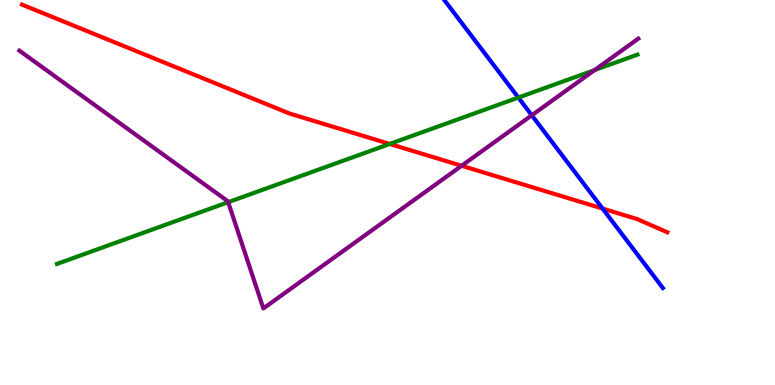[{'lines': ['blue', 'red'], 'intersections': [{'x': 7.78, 'y': 4.58}]}, {'lines': ['green', 'red'], 'intersections': [{'x': 5.03, 'y': 6.26}]}, {'lines': ['purple', 'red'], 'intersections': [{'x': 5.96, 'y': 5.69}]}, {'lines': ['blue', 'green'], 'intersections': [{'x': 6.69, 'y': 7.47}]}, {'lines': ['blue', 'purple'], 'intersections': [{'x': 6.86, 'y': 7.01}]}, {'lines': ['green', 'purple'], 'intersections': [{'x': 2.94, 'y': 4.75}, {'x': 7.67, 'y': 8.18}]}]